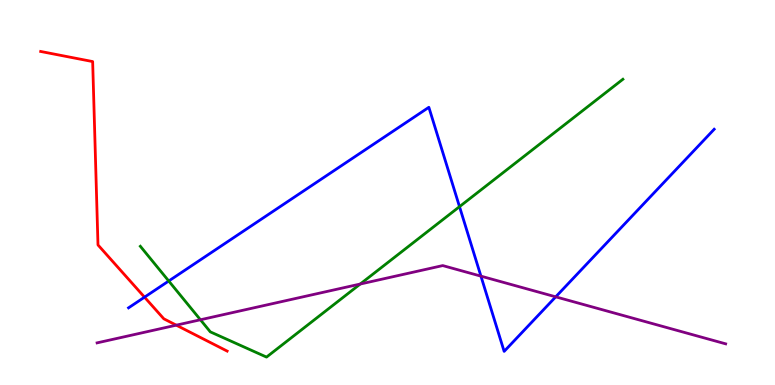[{'lines': ['blue', 'red'], 'intersections': [{'x': 1.86, 'y': 2.28}]}, {'lines': ['green', 'red'], 'intersections': []}, {'lines': ['purple', 'red'], 'intersections': [{'x': 2.27, 'y': 1.55}]}, {'lines': ['blue', 'green'], 'intersections': [{'x': 2.18, 'y': 2.7}, {'x': 5.93, 'y': 4.63}]}, {'lines': ['blue', 'purple'], 'intersections': [{'x': 6.21, 'y': 2.83}, {'x': 7.17, 'y': 2.29}]}, {'lines': ['green', 'purple'], 'intersections': [{'x': 2.59, 'y': 1.69}, {'x': 4.65, 'y': 2.62}]}]